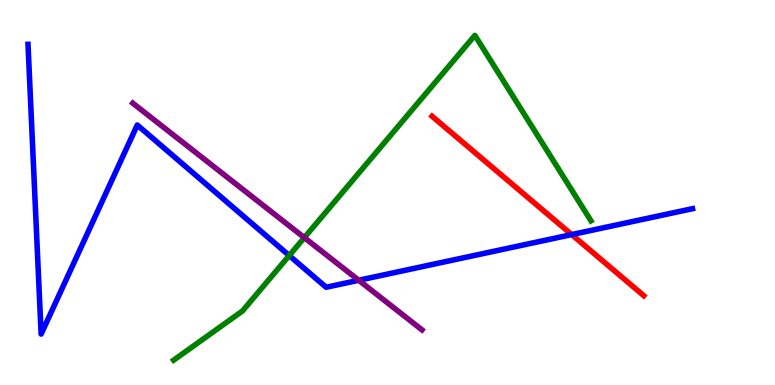[{'lines': ['blue', 'red'], 'intersections': [{'x': 7.38, 'y': 3.91}]}, {'lines': ['green', 'red'], 'intersections': []}, {'lines': ['purple', 'red'], 'intersections': []}, {'lines': ['blue', 'green'], 'intersections': [{'x': 3.73, 'y': 3.36}]}, {'lines': ['blue', 'purple'], 'intersections': [{'x': 4.63, 'y': 2.72}]}, {'lines': ['green', 'purple'], 'intersections': [{'x': 3.93, 'y': 3.83}]}]